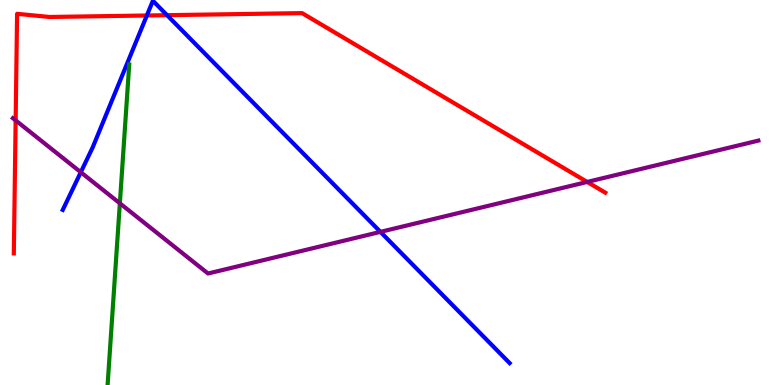[{'lines': ['blue', 'red'], 'intersections': [{'x': 1.89, 'y': 9.6}, {'x': 2.16, 'y': 9.61}]}, {'lines': ['green', 'red'], 'intersections': []}, {'lines': ['purple', 'red'], 'intersections': [{'x': 0.202, 'y': 6.87}, {'x': 7.58, 'y': 5.27}]}, {'lines': ['blue', 'green'], 'intersections': []}, {'lines': ['blue', 'purple'], 'intersections': [{'x': 1.04, 'y': 5.53}, {'x': 4.91, 'y': 3.98}]}, {'lines': ['green', 'purple'], 'intersections': [{'x': 1.55, 'y': 4.72}]}]